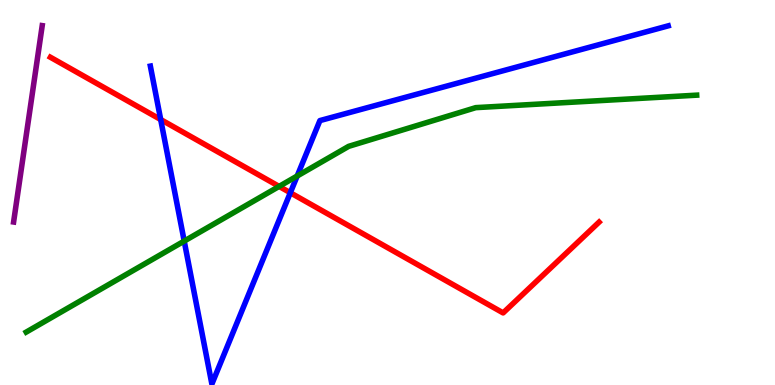[{'lines': ['blue', 'red'], 'intersections': [{'x': 2.07, 'y': 6.9}, {'x': 3.75, 'y': 4.99}]}, {'lines': ['green', 'red'], 'intersections': [{'x': 3.6, 'y': 5.16}]}, {'lines': ['purple', 'red'], 'intersections': []}, {'lines': ['blue', 'green'], 'intersections': [{'x': 2.38, 'y': 3.74}, {'x': 3.83, 'y': 5.43}]}, {'lines': ['blue', 'purple'], 'intersections': []}, {'lines': ['green', 'purple'], 'intersections': []}]